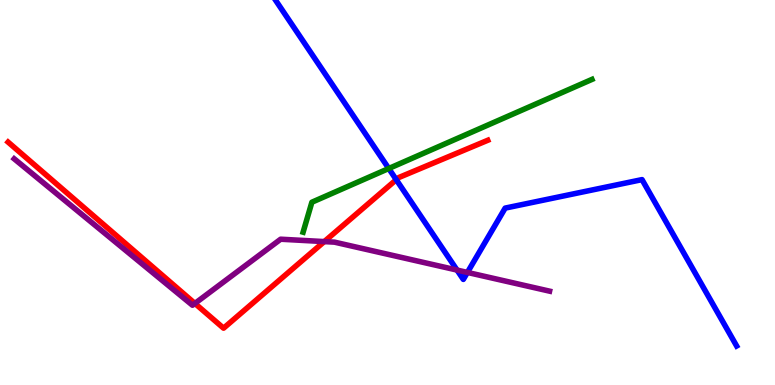[{'lines': ['blue', 'red'], 'intersections': [{'x': 5.11, 'y': 5.33}]}, {'lines': ['green', 'red'], 'intersections': []}, {'lines': ['purple', 'red'], 'intersections': [{'x': 2.51, 'y': 2.12}, {'x': 4.18, 'y': 3.72}]}, {'lines': ['blue', 'green'], 'intersections': [{'x': 5.02, 'y': 5.62}]}, {'lines': ['blue', 'purple'], 'intersections': [{'x': 5.9, 'y': 2.99}, {'x': 6.03, 'y': 2.92}]}, {'lines': ['green', 'purple'], 'intersections': []}]